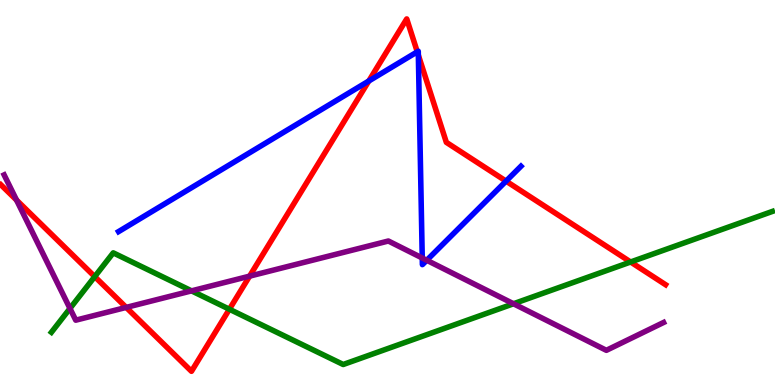[{'lines': ['blue', 'red'], 'intersections': [{'x': 4.76, 'y': 7.9}, {'x': 5.38, 'y': 8.65}, {'x': 5.4, 'y': 8.57}, {'x': 6.53, 'y': 5.3}]}, {'lines': ['green', 'red'], 'intersections': [{'x': 1.22, 'y': 2.82}, {'x': 2.96, 'y': 1.97}, {'x': 8.14, 'y': 3.2}]}, {'lines': ['purple', 'red'], 'intersections': [{'x': 0.214, 'y': 4.8}, {'x': 1.63, 'y': 2.02}, {'x': 3.22, 'y': 2.83}]}, {'lines': ['blue', 'green'], 'intersections': []}, {'lines': ['blue', 'purple'], 'intersections': [{'x': 5.45, 'y': 3.3}, {'x': 5.51, 'y': 3.24}]}, {'lines': ['green', 'purple'], 'intersections': [{'x': 0.903, 'y': 1.99}, {'x': 2.47, 'y': 2.45}, {'x': 6.63, 'y': 2.11}]}]